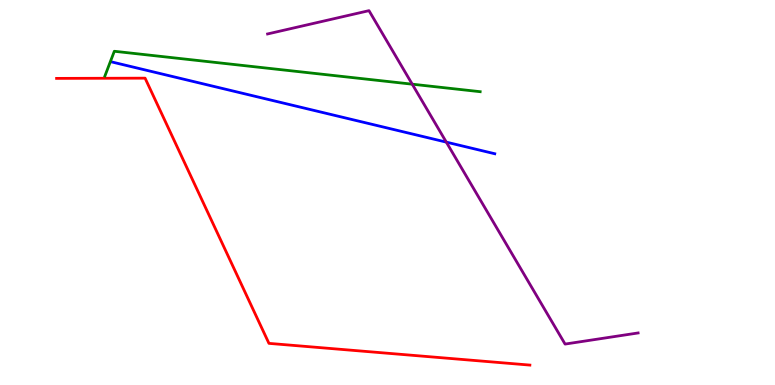[{'lines': ['blue', 'red'], 'intersections': []}, {'lines': ['green', 'red'], 'intersections': []}, {'lines': ['purple', 'red'], 'intersections': []}, {'lines': ['blue', 'green'], 'intersections': []}, {'lines': ['blue', 'purple'], 'intersections': [{'x': 5.76, 'y': 6.31}]}, {'lines': ['green', 'purple'], 'intersections': [{'x': 5.32, 'y': 7.81}]}]